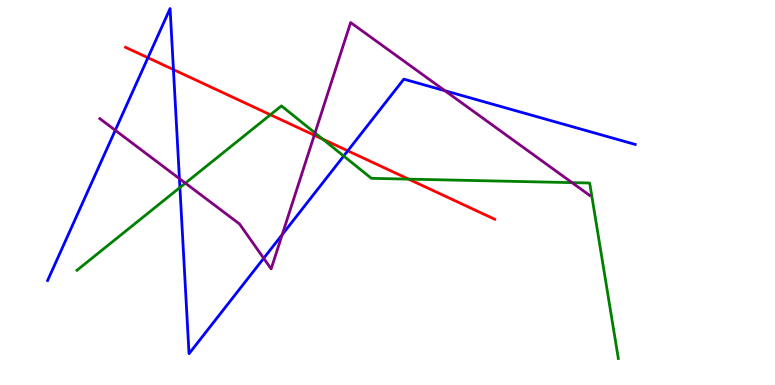[{'lines': ['blue', 'red'], 'intersections': [{'x': 1.91, 'y': 8.5}, {'x': 2.24, 'y': 8.19}, {'x': 4.49, 'y': 6.08}]}, {'lines': ['green', 'red'], 'intersections': [{'x': 3.49, 'y': 7.02}, {'x': 4.16, 'y': 6.39}, {'x': 5.27, 'y': 5.35}]}, {'lines': ['purple', 'red'], 'intersections': [{'x': 4.06, 'y': 6.49}]}, {'lines': ['blue', 'green'], 'intersections': [{'x': 2.32, 'y': 5.13}, {'x': 4.43, 'y': 5.95}]}, {'lines': ['blue', 'purple'], 'intersections': [{'x': 1.49, 'y': 6.62}, {'x': 2.32, 'y': 5.36}, {'x': 3.4, 'y': 3.29}, {'x': 3.64, 'y': 3.91}, {'x': 5.74, 'y': 7.64}]}, {'lines': ['green', 'purple'], 'intersections': [{'x': 2.39, 'y': 5.24}, {'x': 4.06, 'y': 6.55}, {'x': 7.38, 'y': 5.26}]}]